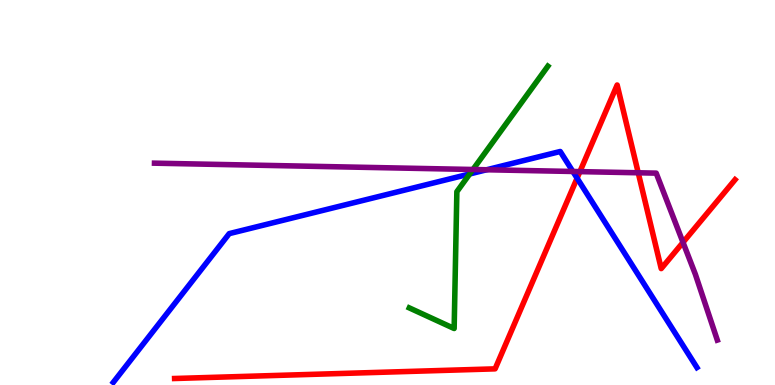[{'lines': ['blue', 'red'], 'intersections': [{'x': 7.45, 'y': 5.37}]}, {'lines': ['green', 'red'], 'intersections': []}, {'lines': ['purple', 'red'], 'intersections': [{'x': 7.48, 'y': 5.54}, {'x': 8.24, 'y': 5.51}, {'x': 8.81, 'y': 3.7}]}, {'lines': ['blue', 'green'], 'intersections': [{'x': 6.06, 'y': 5.48}]}, {'lines': ['blue', 'purple'], 'intersections': [{'x': 6.28, 'y': 5.59}, {'x': 7.39, 'y': 5.55}]}, {'lines': ['green', 'purple'], 'intersections': [{'x': 6.1, 'y': 5.6}]}]